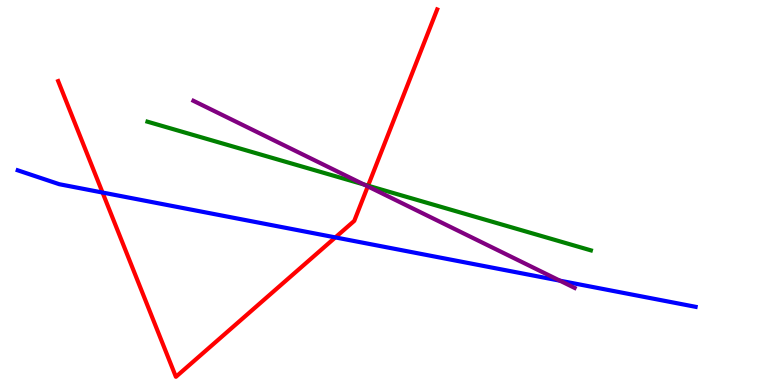[{'lines': ['blue', 'red'], 'intersections': [{'x': 1.32, 'y': 5.0}, {'x': 4.33, 'y': 3.83}]}, {'lines': ['green', 'red'], 'intersections': [{'x': 4.75, 'y': 5.18}]}, {'lines': ['purple', 'red'], 'intersections': [{'x': 4.75, 'y': 5.16}]}, {'lines': ['blue', 'green'], 'intersections': []}, {'lines': ['blue', 'purple'], 'intersections': [{'x': 7.22, 'y': 2.71}]}, {'lines': ['green', 'purple'], 'intersections': [{'x': 4.7, 'y': 5.21}]}]